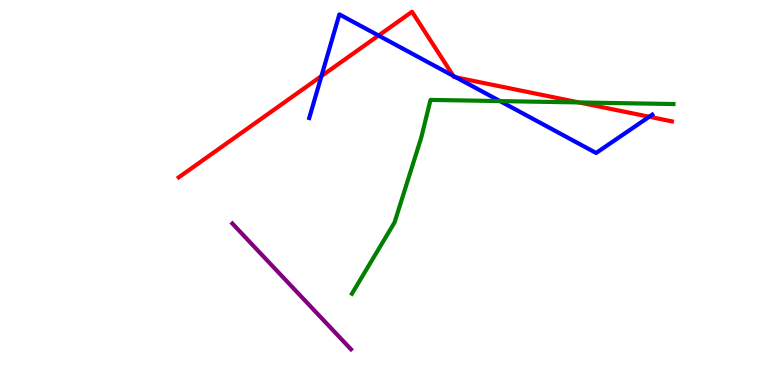[{'lines': ['blue', 'red'], 'intersections': [{'x': 4.15, 'y': 8.02}, {'x': 4.88, 'y': 9.08}, {'x': 5.85, 'y': 8.03}, {'x': 5.89, 'y': 7.99}, {'x': 8.38, 'y': 6.97}]}, {'lines': ['green', 'red'], 'intersections': [{'x': 7.47, 'y': 7.34}]}, {'lines': ['purple', 'red'], 'intersections': []}, {'lines': ['blue', 'green'], 'intersections': [{'x': 6.45, 'y': 7.37}]}, {'lines': ['blue', 'purple'], 'intersections': []}, {'lines': ['green', 'purple'], 'intersections': []}]